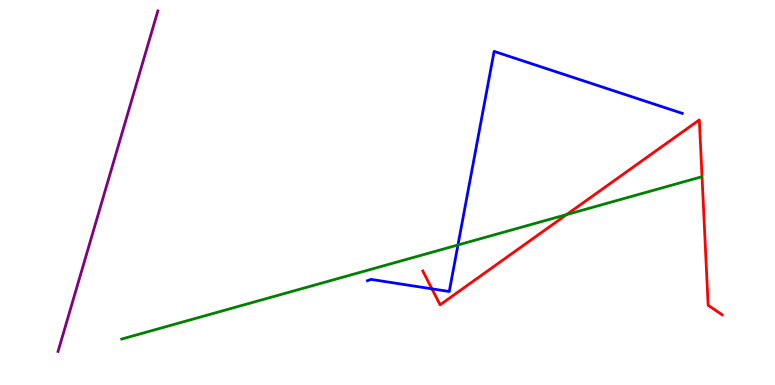[{'lines': ['blue', 'red'], 'intersections': [{'x': 5.57, 'y': 2.5}]}, {'lines': ['green', 'red'], 'intersections': [{'x': 7.31, 'y': 4.43}]}, {'lines': ['purple', 'red'], 'intersections': []}, {'lines': ['blue', 'green'], 'intersections': [{'x': 5.91, 'y': 3.64}]}, {'lines': ['blue', 'purple'], 'intersections': []}, {'lines': ['green', 'purple'], 'intersections': []}]